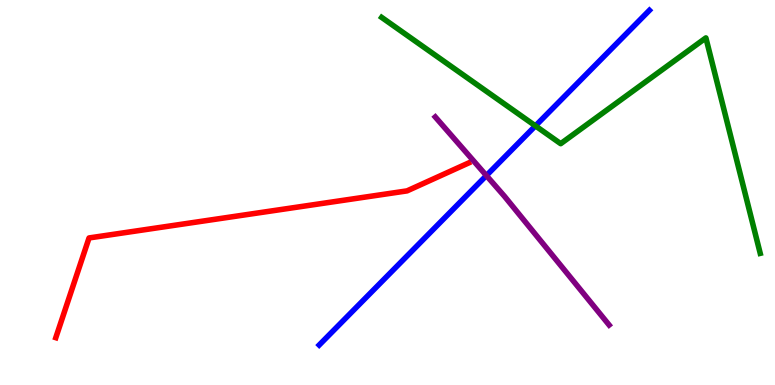[{'lines': ['blue', 'red'], 'intersections': []}, {'lines': ['green', 'red'], 'intersections': []}, {'lines': ['purple', 'red'], 'intersections': []}, {'lines': ['blue', 'green'], 'intersections': [{'x': 6.91, 'y': 6.73}]}, {'lines': ['blue', 'purple'], 'intersections': [{'x': 6.28, 'y': 5.44}]}, {'lines': ['green', 'purple'], 'intersections': []}]